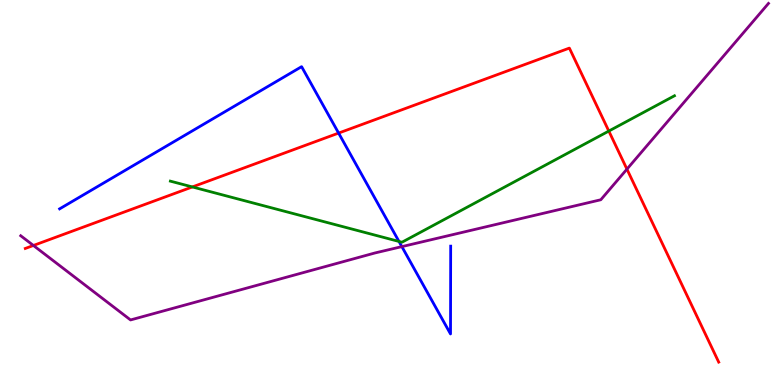[{'lines': ['blue', 'red'], 'intersections': [{'x': 4.37, 'y': 6.54}]}, {'lines': ['green', 'red'], 'intersections': [{'x': 2.48, 'y': 5.14}, {'x': 7.86, 'y': 6.6}]}, {'lines': ['purple', 'red'], 'intersections': [{'x': 0.431, 'y': 3.62}, {'x': 8.09, 'y': 5.61}]}, {'lines': ['blue', 'green'], 'intersections': [{'x': 5.15, 'y': 3.73}]}, {'lines': ['blue', 'purple'], 'intersections': [{'x': 5.19, 'y': 3.59}]}, {'lines': ['green', 'purple'], 'intersections': []}]